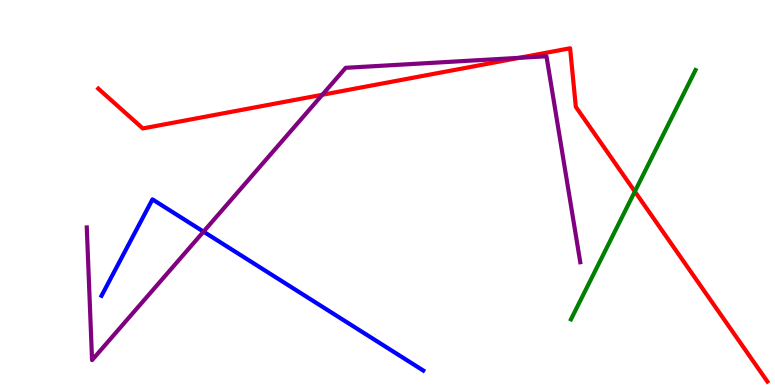[{'lines': ['blue', 'red'], 'intersections': []}, {'lines': ['green', 'red'], 'intersections': [{'x': 8.19, 'y': 5.03}]}, {'lines': ['purple', 'red'], 'intersections': [{'x': 4.16, 'y': 7.54}, {'x': 6.7, 'y': 8.5}]}, {'lines': ['blue', 'green'], 'intersections': []}, {'lines': ['blue', 'purple'], 'intersections': [{'x': 2.63, 'y': 3.98}]}, {'lines': ['green', 'purple'], 'intersections': []}]